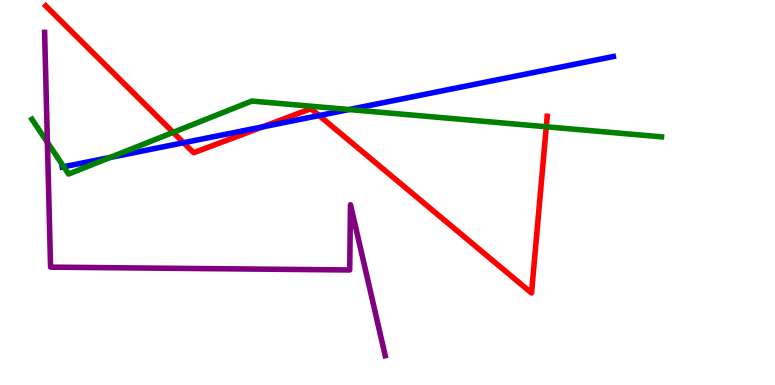[{'lines': ['blue', 'red'], 'intersections': [{'x': 2.37, 'y': 6.29}, {'x': 3.39, 'y': 6.7}, {'x': 4.12, 'y': 7.0}]}, {'lines': ['green', 'red'], 'intersections': [{'x': 2.23, 'y': 6.56}, {'x': 7.05, 'y': 6.71}]}, {'lines': ['purple', 'red'], 'intersections': []}, {'lines': ['blue', 'green'], 'intersections': [{'x': 0.822, 'y': 5.67}, {'x': 1.42, 'y': 5.91}, {'x': 4.5, 'y': 7.15}]}, {'lines': ['blue', 'purple'], 'intersections': []}, {'lines': ['green', 'purple'], 'intersections': [{'x': 0.612, 'y': 6.3}]}]